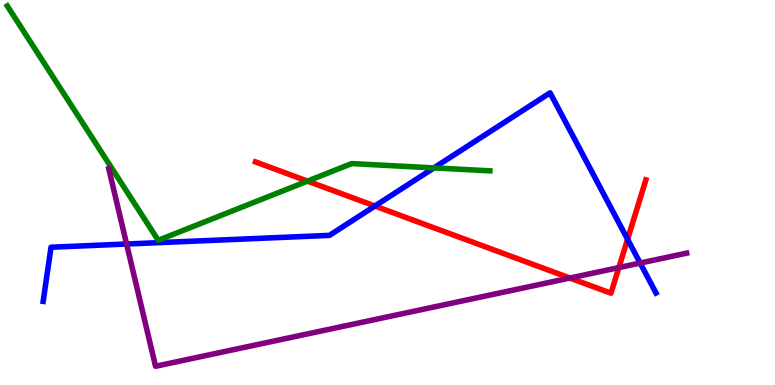[{'lines': ['blue', 'red'], 'intersections': [{'x': 4.84, 'y': 4.65}, {'x': 8.1, 'y': 3.79}]}, {'lines': ['green', 'red'], 'intersections': [{'x': 3.97, 'y': 5.3}]}, {'lines': ['purple', 'red'], 'intersections': [{'x': 7.35, 'y': 2.78}, {'x': 7.99, 'y': 3.05}]}, {'lines': ['blue', 'green'], 'intersections': [{'x': 5.6, 'y': 5.64}]}, {'lines': ['blue', 'purple'], 'intersections': [{'x': 1.63, 'y': 3.66}, {'x': 8.26, 'y': 3.17}]}, {'lines': ['green', 'purple'], 'intersections': []}]